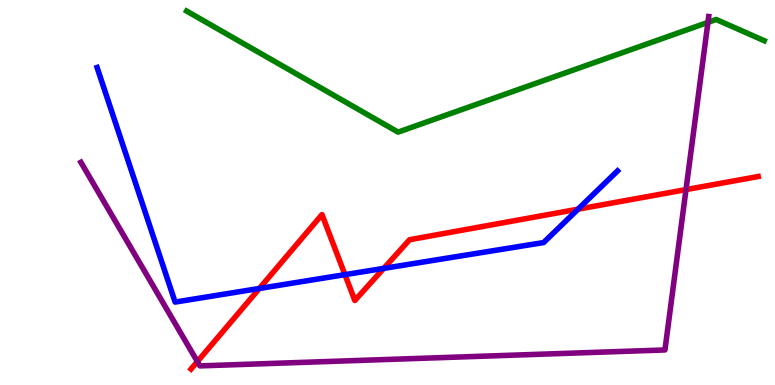[{'lines': ['blue', 'red'], 'intersections': [{'x': 3.35, 'y': 2.51}, {'x': 4.45, 'y': 2.87}, {'x': 4.95, 'y': 3.03}, {'x': 7.46, 'y': 4.57}]}, {'lines': ['green', 'red'], 'intersections': []}, {'lines': ['purple', 'red'], 'intersections': [{'x': 2.55, 'y': 0.609}, {'x': 8.85, 'y': 5.08}]}, {'lines': ['blue', 'green'], 'intersections': []}, {'lines': ['blue', 'purple'], 'intersections': []}, {'lines': ['green', 'purple'], 'intersections': [{'x': 9.13, 'y': 9.42}]}]